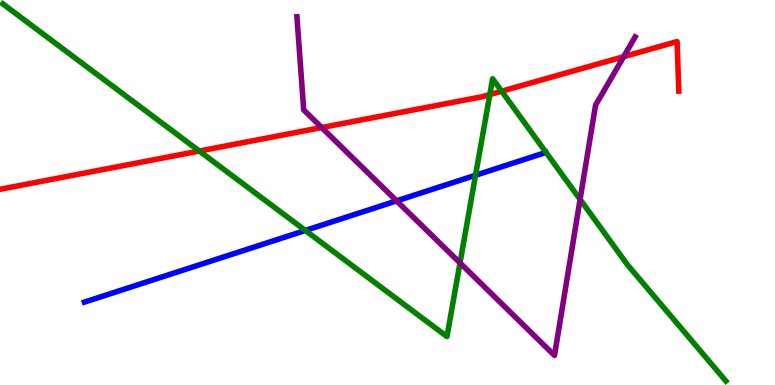[{'lines': ['blue', 'red'], 'intersections': []}, {'lines': ['green', 'red'], 'intersections': [{'x': 2.57, 'y': 6.08}, {'x': 6.32, 'y': 7.54}, {'x': 6.47, 'y': 7.63}]}, {'lines': ['purple', 'red'], 'intersections': [{'x': 4.15, 'y': 6.69}, {'x': 8.05, 'y': 8.53}]}, {'lines': ['blue', 'green'], 'intersections': [{'x': 3.94, 'y': 4.01}, {'x': 6.14, 'y': 5.45}]}, {'lines': ['blue', 'purple'], 'intersections': [{'x': 5.12, 'y': 4.78}]}, {'lines': ['green', 'purple'], 'intersections': [{'x': 5.94, 'y': 3.17}, {'x': 7.49, 'y': 4.82}]}]